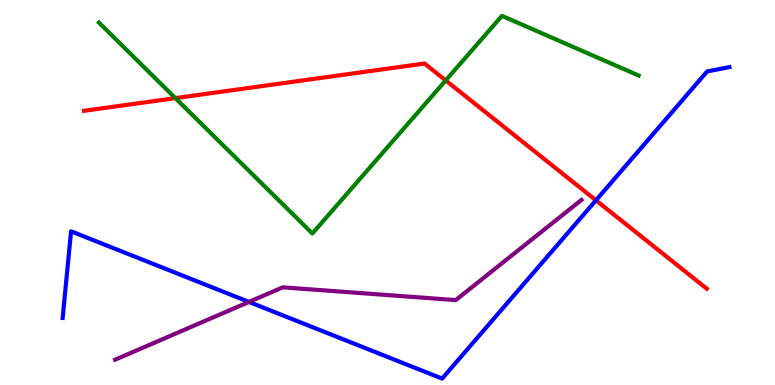[{'lines': ['blue', 'red'], 'intersections': [{'x': 7.69, 'y': 4.8}]}, {'lines': ['green', 'red'], 'intersections': [{'x': 2.26, 'y': 7.45}, {'x': 5.75, 'y': 7.91}]}, {'lines': ['purple', 'red'], 'intersections': []}, {'lines': ['blue', 'green'], 'intersections': []}, {'lines': ['blue', 'purple'], 'intersections': [{'x': 3.21, 'y': 2.16}]}, {'lines': ['green', 'purple'], 'intersections': []}]